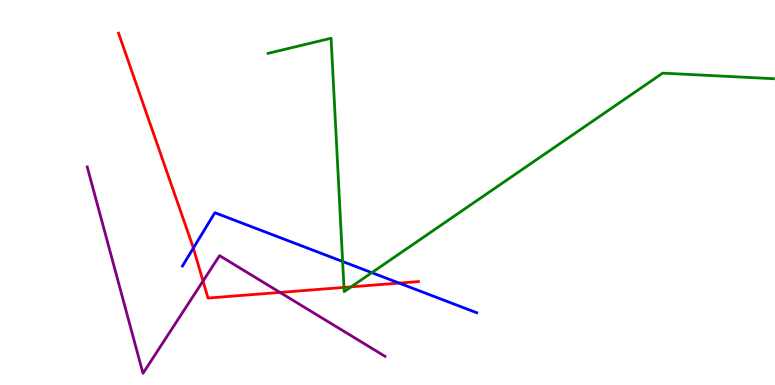[{'lines': ['blue', 'red'], 'intersections': [{'x': 2.49, 'y': 3.56}, {'x': 5.15, 'y': 2.65}]}, {'lines': ['green', 'red'], 'intersections': [{'x': 4.44, 'y': 2.53}, {'x': 4.53, 'y': 2.55}]}, {'lines': ['purple', 'red'], 'intersections': [{'x': 2.62, 'y': 2.7}, {'x': 3.61, 'y': 2.4}]}, {'lines': ['blue', 'green'], 'intersections': [{'x': 4.42, 'y': 3.21}, {'x': 4.8, 'y': 2.92}]}, {'lines': ['blue', 'purple'], 'intersections': []}, {'lines': ['green', 'purple'], 'intersections': []}]